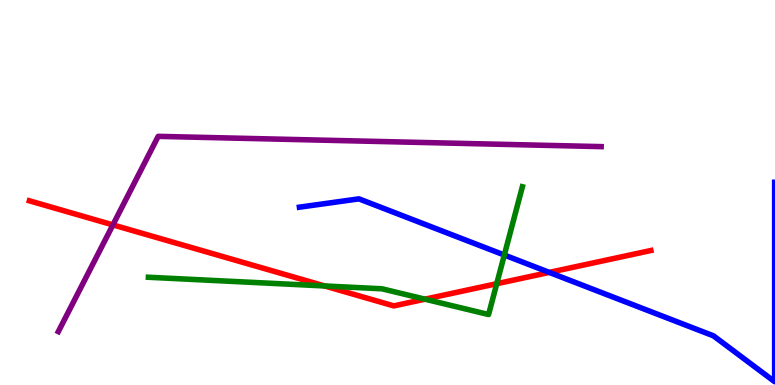[{'lines': ['blue', 'red'], 'intersections': [{'x': 7.09, 'y': 2.92}]}, {'lines': ['green', 'red'], 'intersections': [{'x': 4.19, 'y': 2.57}, {'x': 5.48, 'y': 2.23}, {'x': 6.41, 'y': 2.63}]}, {'lines': ['purple', 'red'], 'intersections': [{'x': 1.46, 'y': 4.16}]}, {'lines': ['blue', 'green'], 'intersections': [{'x': 6.51, 'y': 3.38}]}, {'lines': ['blue', 'purple'], 'intersections': []}, {'lines': ['green', 'purple'], 'intersections': []}]